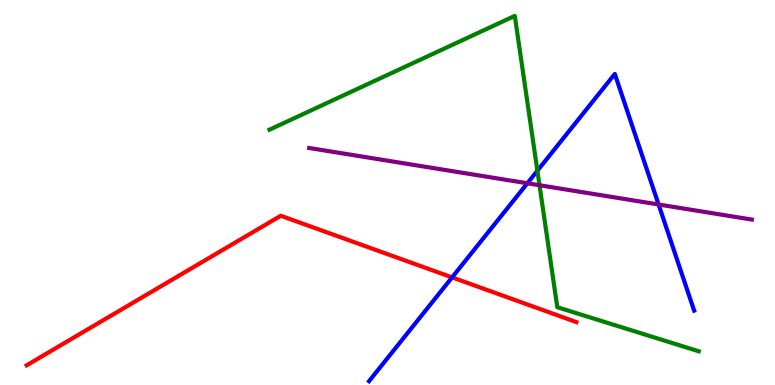[{'lines': ['blue', 'red'], 'intersections': [{'x': 5.83, 'y': 2.8}]}, {'lines': ['green', 'red'], 'intersections': []}, {'lines': ['purple', 'red'], 'intersections': []}, {'lines': ['blue', 'green'], 'intersections': [{'x': 6.93, 'y': 5.57}]}, {'lines': ['blue', 'purple'], 'intersections': [{'x': 6.8, 'y': 5.24}, {'x': 8.5, 'y': 4.69}]}, {'lines': ['green', 'purple'], 'intersections': [{'x': 6.96, 'y': 5.19}]}]